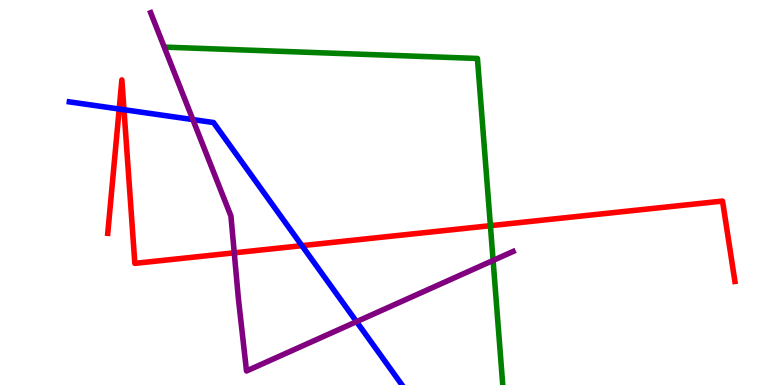[{'lines': ['blue', 'red'], 'intersections': [{'x': 1.54, 'y': 7.17}, {'x': 1.6, 'y': 7.15}, {'x': 3.9, 'y': 3.62}]}, {'lines': ['green', 'red'], 'intersections': [{'x': 6.33, 'y': 4.14}]}, {'lines': ['purple', 'red'], 'intersections': [{'x': 3.02, 'y': 3.43}]}, {'lines': ['blue', 'green'], 'intersections': []}, {'lines': ['blue', 'purple'], 'intersections': [{'x': 2.49, 'y': 6.89}, {'x': 4.6, 'y': 1.65}]}, {'lines': ['green', 'purple'], 'intersections': [{'x': 6.36, 'y': 3.24}]}]